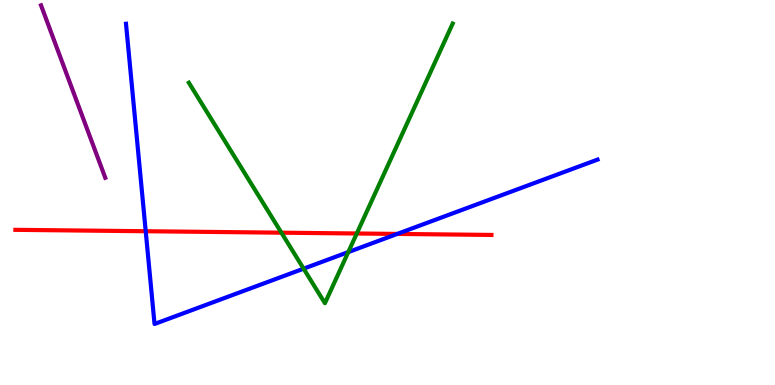[{'lines': ['blue', 'red'], 'intersections': [{'x': 1.88, 'y': 3.99}, {'x': 5.13, 'y': 3.92}]}, {'lines': ['green', 'red'], 'intersections': [{'x': 3.63, 'y': 3.96}, {'x': 4.6, 'y': 3.94}]}, {'lines': ['purple', 'red'], 'intersections': []}, {'lines': ['blue', 'green'], 'intersections': [{'x': 3.92, 'y': 3.02}, {'x': 4.49, 'y': 3.45}]}, {'lines': ['blue', 'purple'], 'intersections': []}, {'lines': ['green', 'purple'], 'intersections': []}]